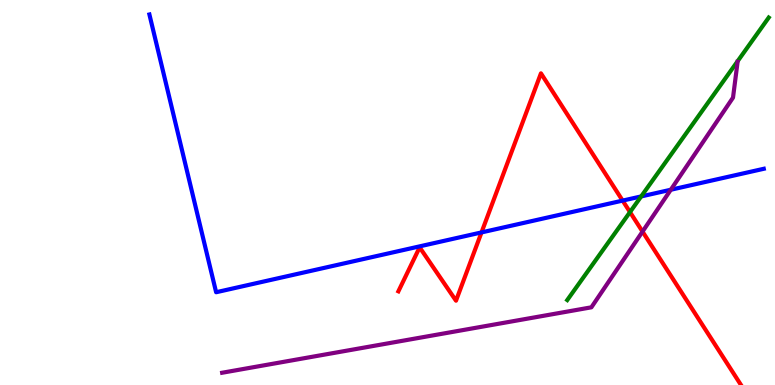[{'lines': ['blue', 'red'], 'intersections': [{'x': 6.21, 'y': 3.96}, {'x': 8.03, 'y': 4.79}]}, {'lines': ['green', 'red'], 'intersections': [{'x': 8.13, 'y': 4.49}]}, {'lines': ['purple', 'red'], 'intersections': [{'x': 8.29, 'y': 3.98}]}, {'lines': ['blue', 'green'], 'intersections': [{'x': 8.27, 'y': 4.9}]}, {'lines': ['blue', 'purple'], 'intersections': [{'x': 8.66, 'y': 5.07}]}, {'lines': ['green', 'purple'], 'intersections': []}]